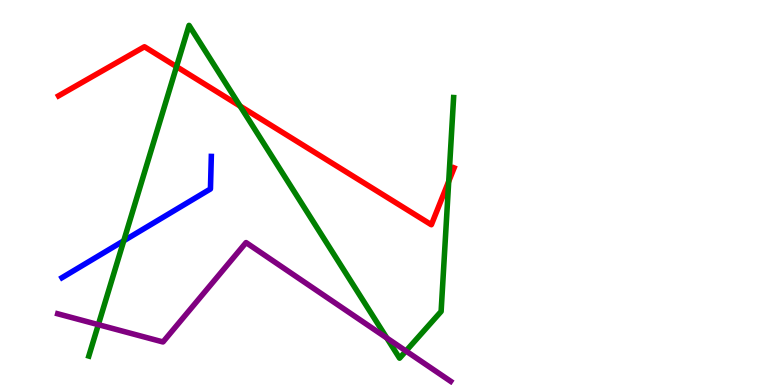[{'lines': ['blue', 'red'], 'intersections': []}, {'lines': ['green', 'red'], 'intersections': [{'x': 2.28, 'y': 8.27}, {'x': 3.1, 'y': 7.24}, {'x': 5.79, 'y': 5.29}]}, {'lines': ['purple', 'red'], 'intersections': []}, {'lines': ['blue', 'green'], 'intersections': [{'x': 1.6, 'y': 3.75}]}, {'lines': ['blue', 'purple'], 'intersections': []}, {'lines': ['green', 'purple'], 'intersections': [{'x': 1.27, 'y': 1.57}, {'x': 4.99, 'y': 1.22}, {'x': 5.24, 'y': 0.883}]}]